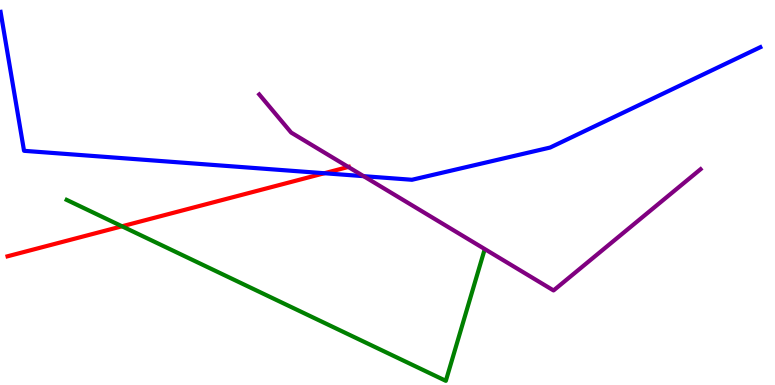[{'lines': ['blue', 'red'], 'intersections': [{'x': 4.19, 'y': 5.5}]}, {'lines': ['green', 'red'], 'intersections': [{'x': 1.57, 'y': 4.12}]}, {'lines': ['purple', 'red'], 'intersections': [{'x': 4.49, 'y': 5.66}]}, {'lines': ['blue', 'green'], 'intersections': []}, {'lines': ['blue', 'purple'], 'intersections': [{'x': 4.69, 'y': 5.42}]}, {'lines': ['green', 'purple'], 'intersections': []}]